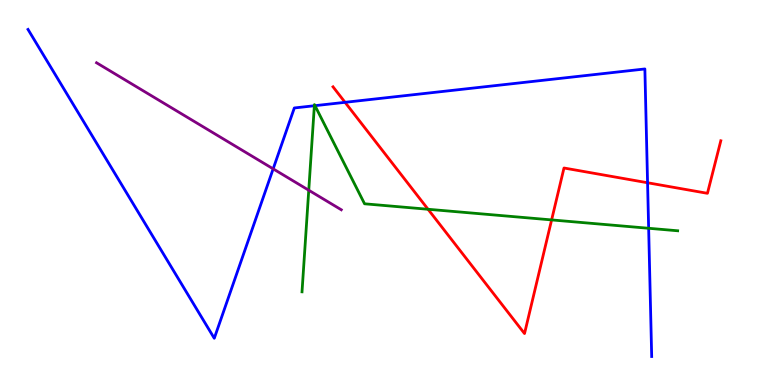[{'lines': ['blue', 'red'], 'intersections': [{'x': 4.45, 'y': 7.34}, {'x': 8.36, 'y': 5.25}]}, {'lines': ['green', 'red'], 'intersections': [{'x': 5.52, 'y': 4.56}, {'x': 7.12, 'y': 4.29}]}, {'lines': ['purple', 'red'], 'intersections': []}, {'lines': ['blue', 'green'], 'intersections': [{'x': 4.06, 'y': 7.25}, {'x': 4.06, 'y': 7.26}, {'x': 8.37, 'y': 4.07}]}, {'lines': ['blue', 'purple'], 'intersections': [{'x': 3.52, 'y': 5.61}]}, {'lines': ['green', 'purple'], 'intersections': [{'x': 3.98, 'y': 5.06}]}]